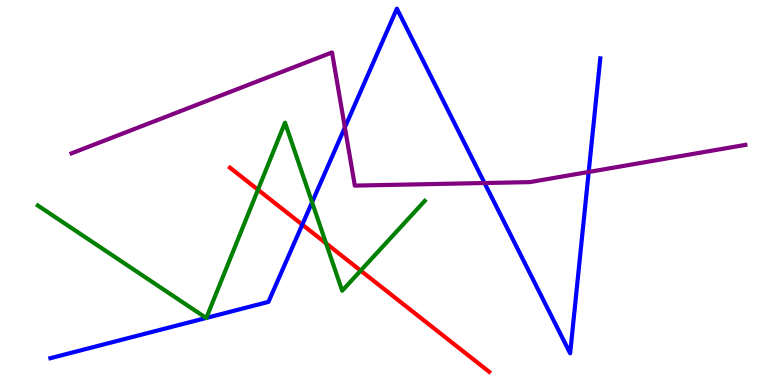[{'lines': ['blue', 'red'], 'intersections': [{'x': 3.9, 'y': 4.17}]}, {'lines': ['green', 'red'], 'intersections': [{'x': 3.33, 'y': 5.07}, {'x': 4.21, 'y': 3.68}, {'x': 4.65, 'y': 2.97}]}, {'lines': ['purple', 'red'], 'intersections': []}, {'lines': ['blue', 'green'], 'intersections': [{'x': 2.66, 'y': 1.74}, {'x': 2.66, 'y': 1.74}, {'x': 4.03, 'y': 4.75}]}, {'lines': ['blue', 'purple'], 'intersections': [{'x': 4.45, 'y': 6.69}, {'x': 6.25, 'y': 5.25}, {'x': 7.6, 'y': 5.53}]}, {'lines': ['green', 'purple'], 'intersections': []}]